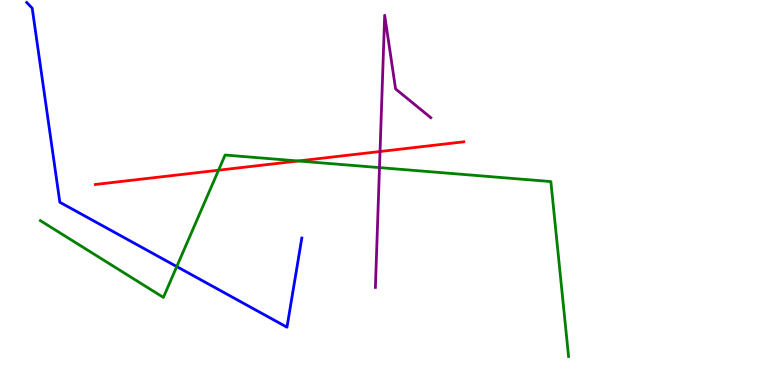[{'lines': ['blue', 'red'], 'intersections': []}, {'lines': ['green', 'red'], 'intersections': [{'x': 2.82, 'y': 5.58}, {'x': 3.85, 'y': 5.82}]}, {'lines': ['purple', 'red'], 'intersections': [{'x': 4.9, 'y': 6.06}]}, {'lines': ['blue', 'green'], 'intersections': [{'x': 2.28, 'y': 3.08}]}, {'lines': ['blue', 'purple'], 'intersections': []}, {'lines': ['green', 'purple'], 'intersections': [{'x': 4.9, 'y': 5.65}]}]